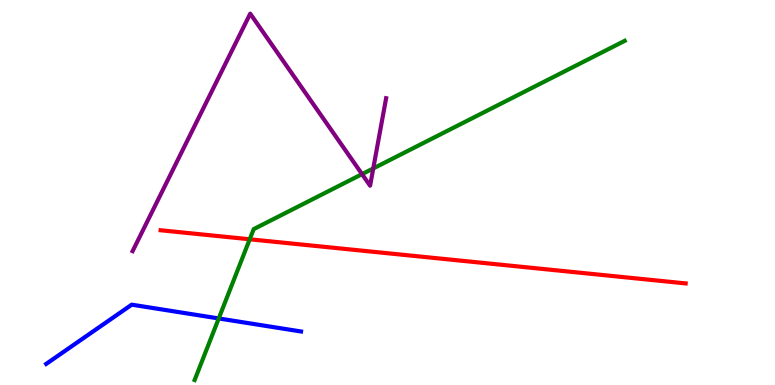[{'lines': ['blue', 'red'], 'intersections': []}, {'lines': ['green', 'red'], 'intersections': [{'x': 3.22, 'y': 3.78}]}, {'lines': ['purple', 'red'], 'intersections': []}, {'lines': ['blue', 'green'], 'intersections': [{'x': 2.82, 'y': 1.73}]}, {'lines': ['blue', 'purple'], 'intersections': []}, {'lines': ['green', 'purple'], 'intersections': [{'x': 4.67, 'y': 5.48}, {'x': 4.82, 'y': 5.62}]}]